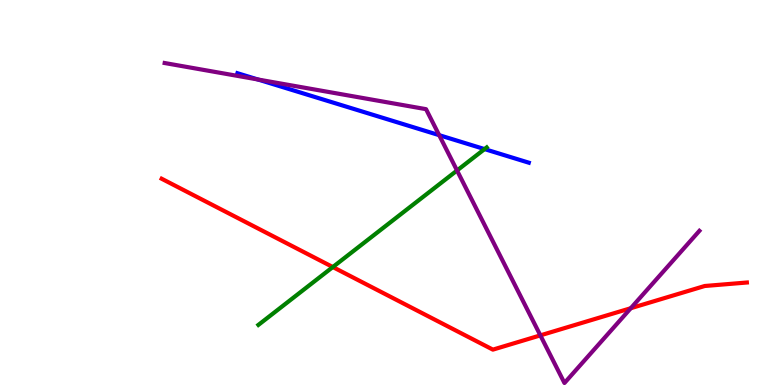[{'lines': ['blue', 'red'], 'intersections': []}, {'lines': ['green', 'red'], 'intersections': [{'x': 4.29, 'y': 3.06}]}, {'lines': ['purple', 'red'], 'intersections': [{'x': 6.97, 'y': 1.29}, {'x': 8.14, 'y': 1.99}]}, {'lines': ['blue', 'green'], 'intersections': [{'x': 6.25, 'y': 6.13}]}, {'lines': ['blue', 'purple'], 'intersections': [{'x': 3.33, 'y': 7.94}, {'x': 5.67, 'y': 6.49}]}, {'lines': ['green', 'purple'], 'intersections': [{'x': 5.9, 'y': 5.57}]}]